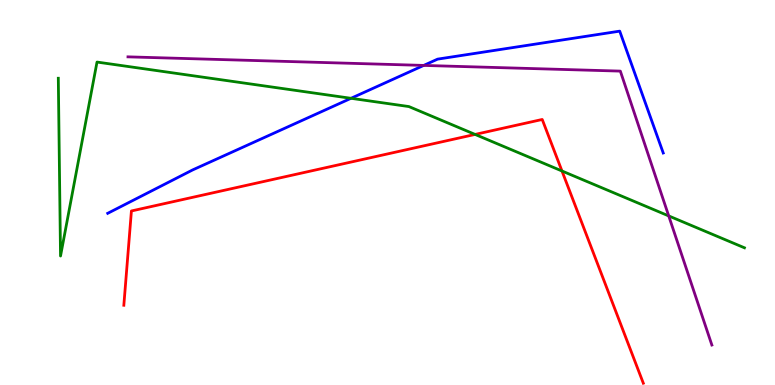[{'lines': ['blue', 'red'], 'intersections': []}, {'lines': ['green', 'red'], 'intersections': [{'x': 6.13, 'y': 6.51}, {'x': 7.25, 'y': 5.56}]}, {'lines': ['purple', 'red'], 'intersections': []}, {'lines': ['blue', 'green'], 'intersections': [{'x': 4.53, 'y': 7.45}]}, {'lines': ['blue', 'purple'], 'intersections': [{'x': 5.47, 'y': 8.3}]}, {'lines': ['green', 'purple'], 'intersections': [{'x': 8.63, 'y': 4.39}]}]